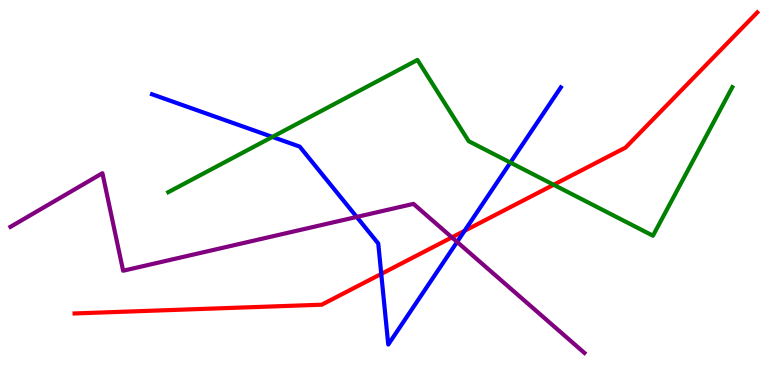[{'lines': ['blue', 'red'], 'intersections': [{'x': 4.92, 'y': 2.89}, {'x': 5.99, 'y': 4.0}]}, {'lines': ['green', 'red'], 'intersections': [{'x': 7.14, 'y': 5.2}]}, {'lines': ['purple', 'red'], 'intersections': [{'x': 5.83, 'y': 3.83}]}, {'lines': ['blue', 'green'], 'intersections': [{'x': 3.51, 'y': 6.44}, {'x': 6.59, 'y': 5.78}]}, {'lines': ['blue', 'purple'], 'intersections': [{'x': 4.6, 'y': 4.37}, {'x': 5.9, 'y': 3.72}]}, {'lines': ['green', 'purple'], 'intersections': []}]